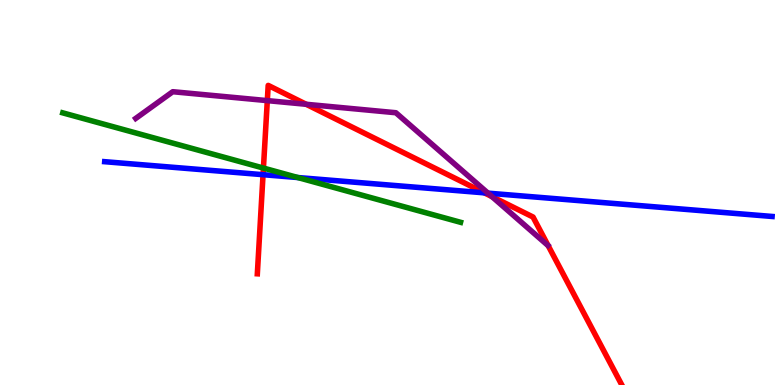[{'lines': ['blue', 'red'], 'intersections': [{'x': 3.39, 'y': 5.46}, {'x': 6.25, 'y': 4.99}]}, {'lines': ['green', 'red'], 'intersections': [{'x': 3.4, 'y': 5.63}]}, {'lines': ['purple', 'red'], 'intersections': [{'x': 3.45, 'y': 7.39}, {'x': 3.95, 'y': 7.29}, {'x': 6.35, 'y': 4.89}]}, {'lines': ['blue', 'green'], 'intersections': [{'x': 3.84, 'y': 5.39}]}, {'lines': ['blue', 'purple'], 'intersections': [{'x': 6.3, 'y': 4.98}]}, {'lines': ['green', 'purple'], 'intersections': []}]